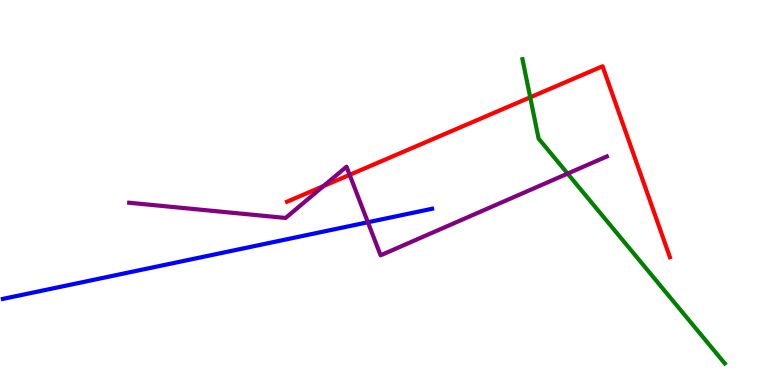[{'lines': ['blue', 'red'], 'intersections': []}, {'lines': ['green', 'red'], 'intersections': [{'x': 6.84, 'y': 7.47}]}, {'lines': ['purple', 'red'], 'intersections': [{'x': 4.17, 'y': 5.17}, {'x': 4.51, 'y': 5.46}]}, {'lines': ['blue', 'green'], 'intersections': []}, {'lines': ['blue', 'purple'], 'intersections': [{'x': 4.75, 'y': 4.23}]}, {'lines': ['green', 'purple'], 'intersections': [{'x': 7.32, 'y': 5.49}]}]